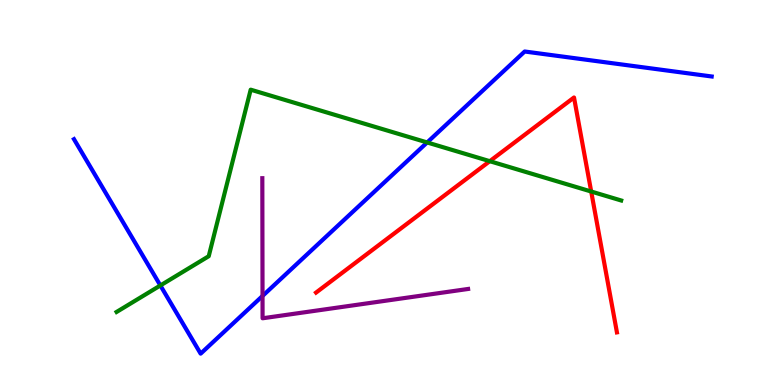[{'lines': ['blue', 'red'], 'intersections': []}, {'lines': ['green', 'red'], 'intersections': [{'x': 6.32, 'y': 5.81}, {'x': 7.63, 'y': 5.03}]}, {'lines': ['purple', 'red'], 'intersections': []}, {'lines': ['blue', 'green'], 'intersections': [{'x': 2.07, 'y': 2.59}, {'x': 5.51, 'y': 6.3}]}, {'lines': ['blue', 'purple'], 'intersections': [{'x': 3.39, 'y': 2.31}]}, {'lines': ['green', 'purple'], 'intersections': []}]